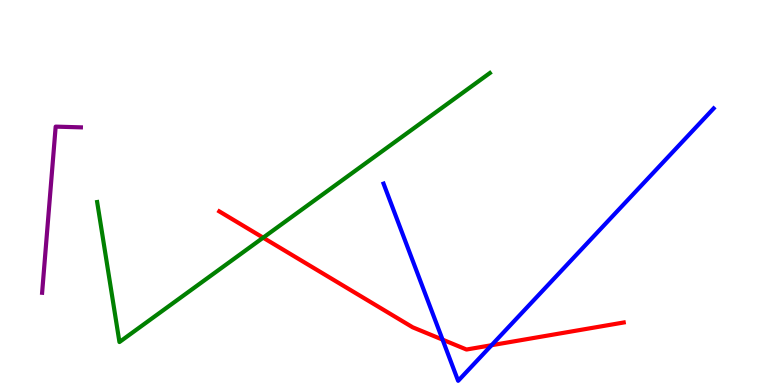[{'lines': ['blue', 'red'], 'intersections': [{'x': 5.71, 'y': 1.18}, {'x': 6.34, 'y': 1.03}]}, {'lines': ['green', 'red'], 'intersections': [{'x': 3.4, 'y': 3.83}]}, {'lines': ['purple', 'red'], 'intersections': []}, {'lines': ['blue', 'green'], 'intersections': []}, {'lines': ['blue', 'purple'], 'intersections': []}, {'lines': ['green', 'purple'], 'intersections': []}]